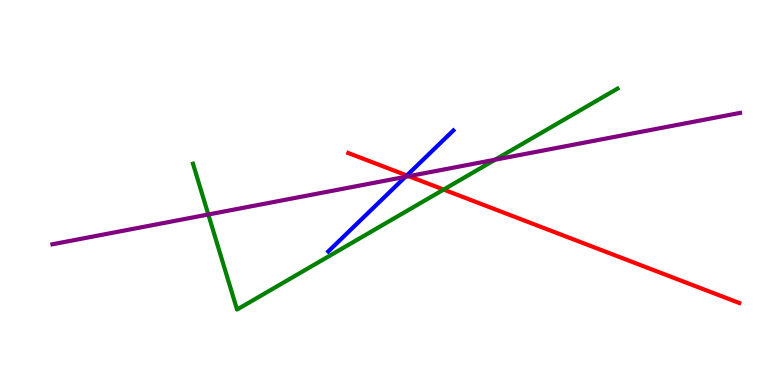[{'lines': ['blue', 'red'], 'intersections': [{'x': 5.25, 'y': 5.44}]}, {'lines': ['green', 'red'], 'intersections': [{'x': 5.72, 'y': 5.08}]}, {'lines': ['purple', 'red'], 'intersections': [{'x': 5.27, 'y': 5.42}]}, {'lines': ['blue', 'green'], 'intersections': []}, {'lines': ['blue', 'purple'], 'intersections': [{'x': 5.23, 'y': 5.41}]}, {'lines': ['green', 'purple'], 'intersections': [{'x': 2.69, 'y': 4.43}, {'x': 6.39, 'y': 5.85}]}]